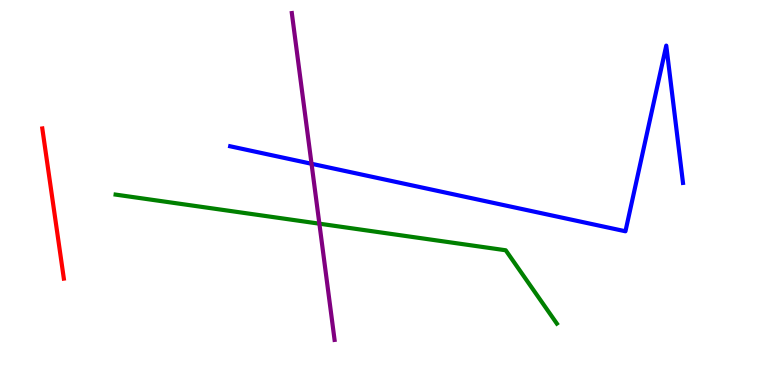[{'lines': ['blue', 'red'], 'intersections': []}, {'lines': ['green', 'red'], 'intersections': []}, {'lines': ['purple', 'red'], 'intersections': []}, {'lines': ['blue', 'green'], 'intersections': []}, {'lines': ['blue', 'purple'], 'intersections': [{'x': 4.02, 'y': 5.75}]}, {'lines': ['green', 'purple'], 'intersections': [{'x': 4.12, 'y': 4.19}]}]